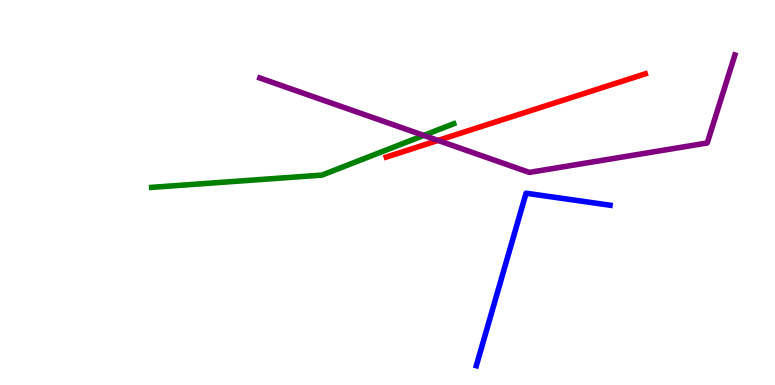[{'lines': ['blue', 'red'], 'intersections': []}, {'lines': ['green', 'red'], 'intersections': []}, {'lines': ['purple', 'red'], 'intersections': [{'x': 5.65, 'y': 6.35}]}, {'lines': ['blue', 'green'], 'intersections': []}, {'lines': ['blue', 'purple'], 'intersections': []}, {'lines': ['green', 'purple'], 'intersections': [{'x': 5.47, 'y': 6.48}]}]